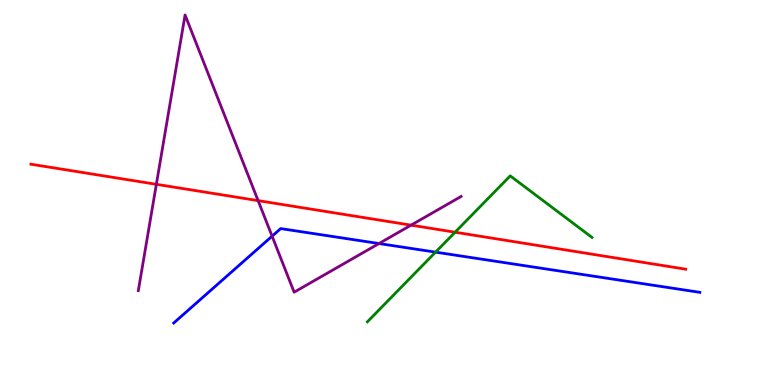[{'lines': ['blue', 'red'], 'intersections': []}, {'lines': ['green', 'red'], 'intersections': [{'x': 5.87, 'y': 3.97}]}, {'lines': ['purple', 'red'], 'intersections': [{'x': 2.02, 'y': 5.21}, {'x': 3.33, 'y': 4.79}, {'x': 5.3, 'y': 4.15}]}, {'lines': ['blue', 'green'], 'intersections': [{'x': 5.62, 'y': 3.45}]}, {'lines': ['blue', 'purple'], 'intersections': [{'x': 3.51, 'y': 3.87}, {'x': 4.89, 'y': 3.67}]}, {'lines': ['green', 'purple'], 'intersections': []}]